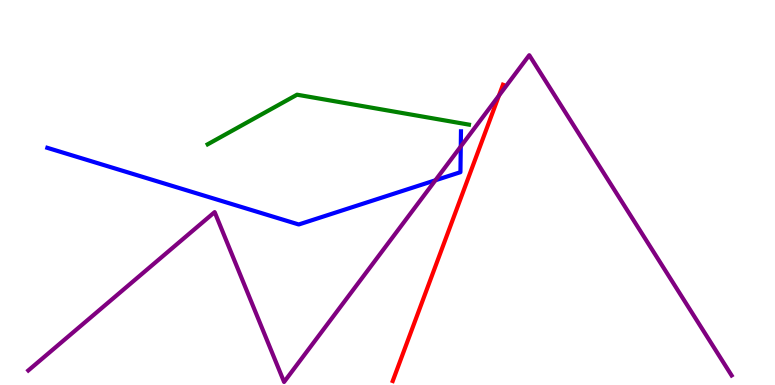[{'lines': ['blue', 'red'], 'intersections': []}, {'lines': ['green', 'red'], 'intersections': []}, {'lines': ['purple', 'red'], 'intersections': [{'x': 6.44, 'y': 7.52}]}, {'lines': ['blue', 'green'], 'intersections': []}, {'lines': ['blue', 'purple'], 'intersections': [{'x': 5.62, 'y': 5.32}, {'x': 5.95, 'y': 6.2}]}, {'lines': ['green', 'purple'], 'intersections': []}]